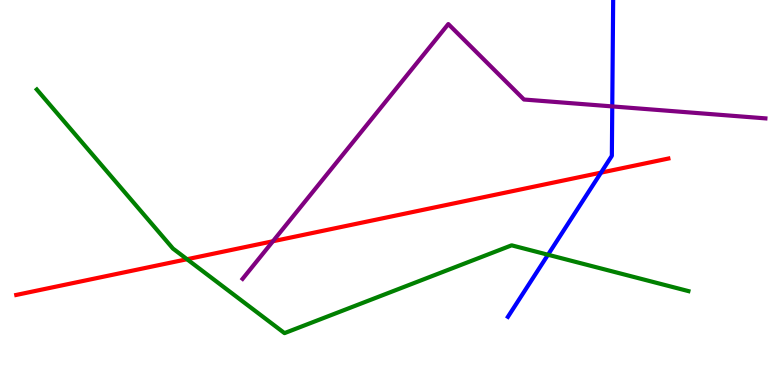[{'lines': ['blue', 'red'], 'intersections': [{'x': 7.75, 'y': 5.52}]}, {'lines': ['green', 'red'], 'intersections': [{'x': 2.41, 'y': 3.27}]}, {'lines': ['purple', 'red'], 'intersections': [{'x': 3.52, 'y': 3.73}]}, {'lines': ['blue', 'green'], 'intersections': [{'x': 7.07, 'y': 3.38}]}, {'lines': ['blue', 'purple'], 'intersections': [{'x': 7.9, 'y': 7.24}]}, {'lines': ['green', 'purple'], 'intersections': []}]